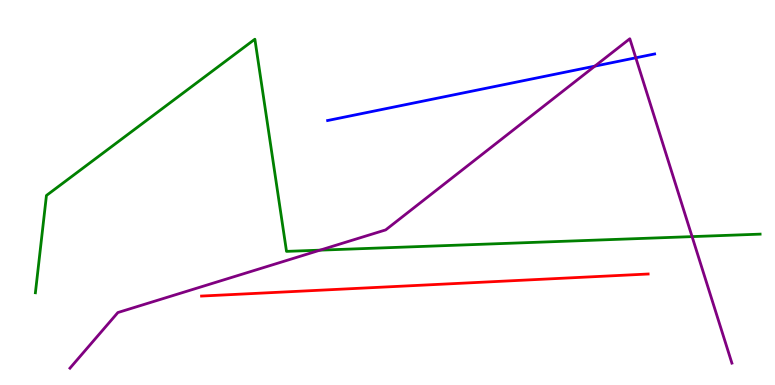[{'lines': ['blue', 'red'], 'intersections': []}, {'lines': ['green', 'red'], 'intersections': []}, {'lines': ['purple', 'red'], 'intersections': []}, {'lines': ['blue', 'green'], 'intersections': []}, {'lines': ['blue', 'purple'], 'intersections': [{'x': 7.68, 'y': 8.28}, {'x': 8.2, 'y': 8.5}]}, {'lines': ['green', 'purple'], 'intersections': [{'x': 4.13, 'y': 3.5}, {'x': 8.93, 'y': 3.85}]}]